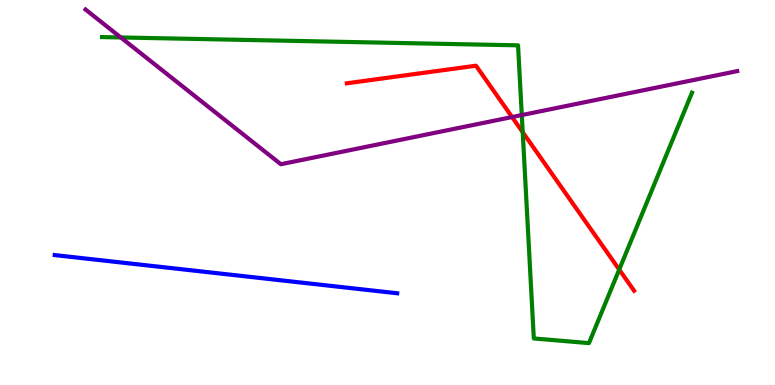[{'lines': ['blue', 'red'], 'intersections': []}, {'lines': ['green', 'red'], 'intersections': [{'x': 6.74, 'y': 6.57}, {'x': 7.99, 'y': 3.0}]}, {'lines': ['purple', 'red'], 'intersections': [{'x': 6.61, 'y': 6.96}]}, {'lines': ['blue', 'green'], 'intersections': []}, {'lines': ['blue', 'purple'], 'intersections': []}, {'lines': ['green', 'purple'], 'intersections': [{'x': 1.56, 'y': 9.03}, {'x': 6.73, 'y': 7.01}]}]